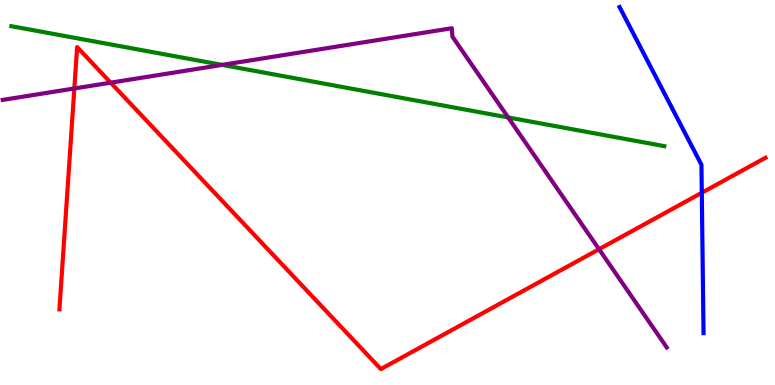[{'lines': ['blue', 'red'], 'intersections': [{'x': 9.06, 'y': 4.99}]}, {'lines': ['green', 'red'], 'intersections': []}, {'lines': ['purple', 'red'], 'intersections': [{'x': 0.959, 'y': 7.7}, {'x': 1.43, 'y': 7.85}, {'x': 7.73, 'y': 3.53}]}, {'lines': ['blue', 'green'], 'intersections': []}, {'lines': ['blue', 'purple'], 'intersections': []}, {'lines': ['green', 'purple'], 'intersections': [{'x': 2.87, 'y': 8.31}, {'x': 6.56, 'y': 6.95}]}]